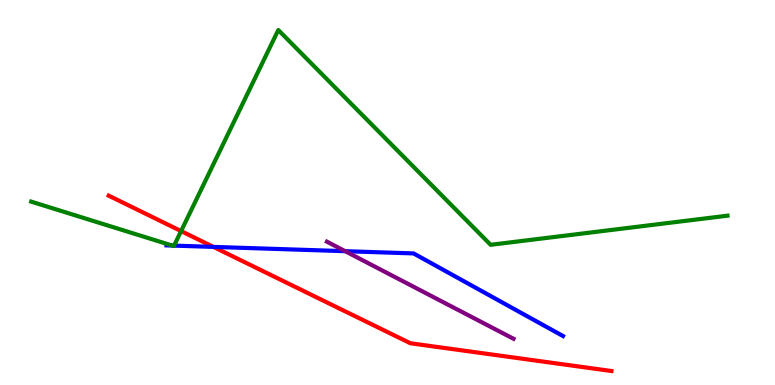[{'lines': ['blue', 'red'], 'intersections': [{'x': 2.75, 'y': 3.59}]}, {'lines': ['green', 'red'], 'intersections': [{'x': 2.34, 'y': 4.0}]}, {'lines': ['purple', 'red'], 'intersections': []}, {'lines': ['blue', 'green'], 'intersections': [{'x': 2.22, 'y': 3.62}, {'x': 2.25, 'y': 3.62}]}, {'lines': ['blue', 'purple'], 'intersections': [{'x': 4.45, 'y': 3.48}]}, {'lines': ['green', 'purple'], 'intersections': []}]